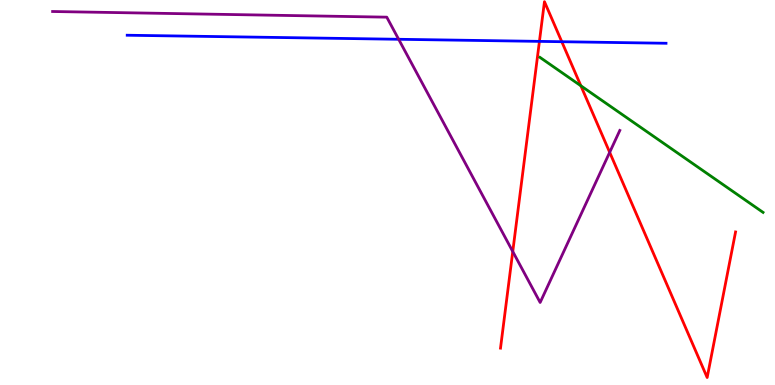[{'lines': ['blue', 'red'], 'intersections': [{'x': 6.96, 'y': 8.93}, {'x': 7.25, 'y': 8.92}]}, {'lines': ['green', 'red'], 'intersections': [{'x': 7.5, 'y': 7.77}]}, {'lines': ['purple', 'red'], 'intersections': [{'x': 6.62, 'y': 3.47}, {'x': 7.87, 'y': 6.04}]}, {'lines': ['blue', 'green'], 'intersections': []}, {'lines': ['blue', 'purple'], 'intersections': [{'x': 5.14, 'y': 8.98}]}, {'lines': ['green', 'purple'], 'intersections': []}]